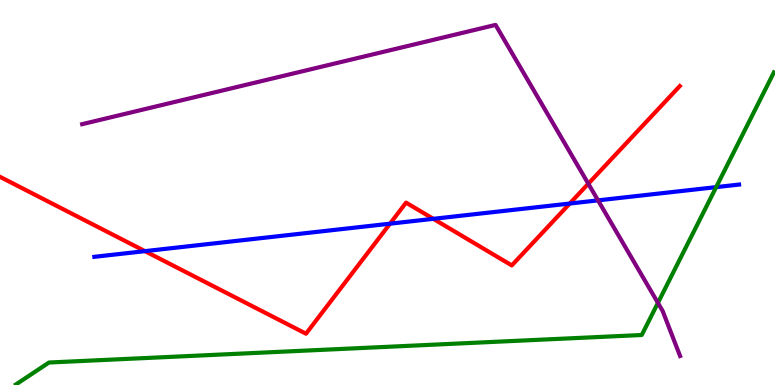[{'lines': ['blue', 'red'], 'intersections': [{'x': 1.87, 'y': 3.48}, {'x': 5.03, 'y': 4.19}, {'x': 5.59, 'y': 4.32}, {'x': 7.35, 'y': 4.71}]}, {'lines': ['green', 'red'], 'intersections': []}, {'lines': ['purple', 'red'], 'intersections': [{'x': 7.59, 'y': 5.23}]}, {'lines': ['blue', 'green'], 'intersections': [{'x': 9.24, 'y': 5.14}]}, {'lines': ['blue', 'purple'], 'intersections': [{'x': 7.72, 'y': 4.8}]}, {'lines': ['green', 'purple'], 'intersections': [{'x': 8.49, 'y': 2.13}]}]